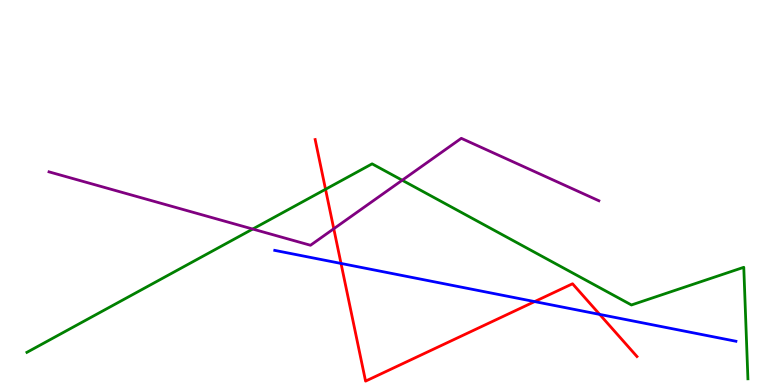[{'lines': ['blue', 'red'], 'intersections': [{'x': 4.4, 'y': 3.16}, {'x': 6.9, 'y': 2.17}, {'x': 7.74, 'y': 1.83}]}, {'lines': ['green', 'red'], 'intersections': [{'x': 4.2, 'y': 5.08}]}, {'lines': ['purple', 'red'], 'intersections': [{'x': 4.31, 'y': 4.06}]}, {'lines': ['blue', 'green'], 'intersections': []}, {'lines': ['blue', 'purple'], 'intersections': []}, {'lines': ['green', 'purple'], 'intersections': [{'x': 3.26, 'y': 4.05}, {'x': 5.19, 'y': 5.32}]}]